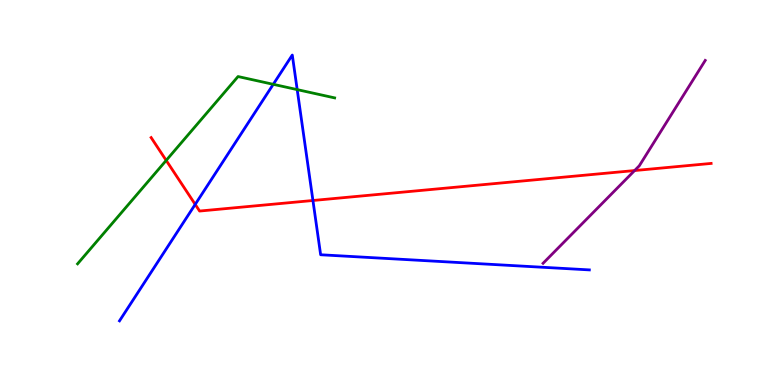[{'lines': ['blue', 'red'], 'intersections': [{'x': 2.52, 'y': 4.69}, {'x': 4.04, 'y': 4.79}]}, {'lines': ['green', 'red'], 'intersections': [{'x': 2.14, 'y': 5.83}]}, {'lines': ['purple', 'red'], 'intersections': [{'x': 8.19, 'y': 5.57}]}, {'lines': ['blue', 'green'], 'intersections': [{'x': 3.53, 'y': 7.81}, {'x': 3.83, 'y': 7.67}]}, {'lines': ['blue', 'purple'], 'intersections': []}, {'lines': ['green', 'purple'], 'intersections': []}]